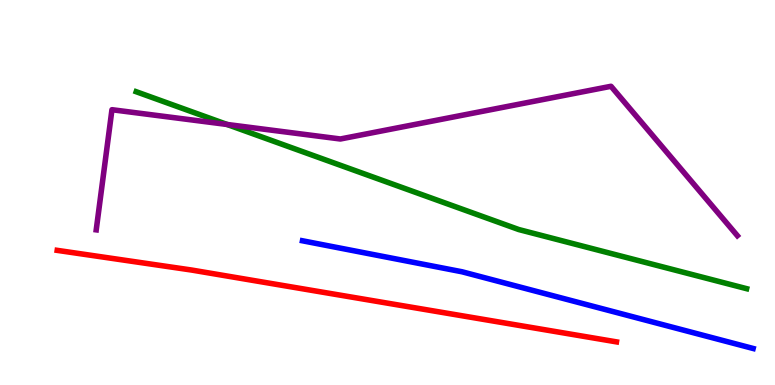[{'lines': ['blue', 'red'], 'intersections': []}, {'lines': ['green', 'red'], 'intersections': []}, {'lines': ['purple', 'red'], 'intersections': []}, {'lines': ['blue', 'green'], 'intersections': []}, {'lines': ['blue', 'purple'], 'intersections': []}, {'lines': ['green', 'purple'], 'intersections': [{'x': 2.93, 'y': 6.77}]}]